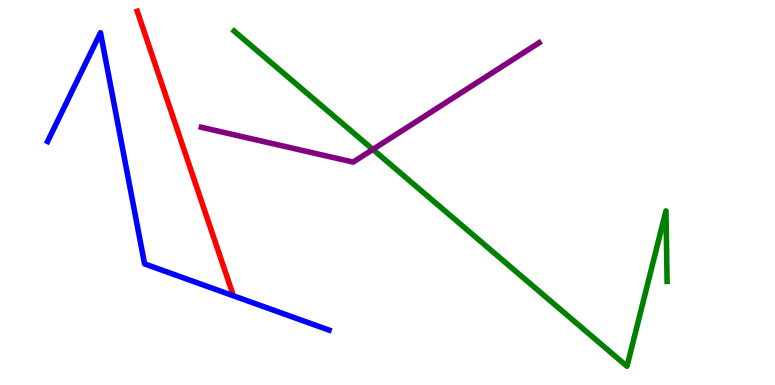[{'lines': ['blue', 'red'], 'intersections': []}, {'lines': ['green', 'red'], 'intersections': []}, {'lines': ['purple', 'red'], 'intersections': []}, {'lines': ['blue', 'green'], 'intersections': []}, {'lines': ['blue', 'purple'], 'intersections': []}, {'lines': ['green', 'purple'], 'intersections': [{'x': 4.81, 'y': 6.12}]}]